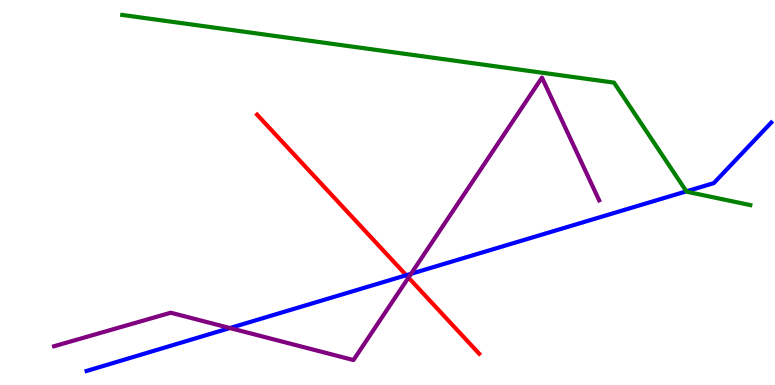[{'lines': ['blue', 'red'], 'intersections': [{'x': 5.24, 'y': 2.85}]}, {'lines': ['green', 'red'], 'intersections': []}, {'lines': ['purple', 'red'], 'intersections': [{'x': 5.27, 'y': 2.79}]}, {'lines': ['blue', 'green'], 'intersections': [{'x': 8.86, 'y': 5.03}]}, {'lines': ['blue', 'purple'], 'intersections': [{'x': 2.97, 'y': 1.48}, {'x': 5.3, 'y': 2.89}]}, {'lines': ['green', 'purple'], 'intersections': []}]